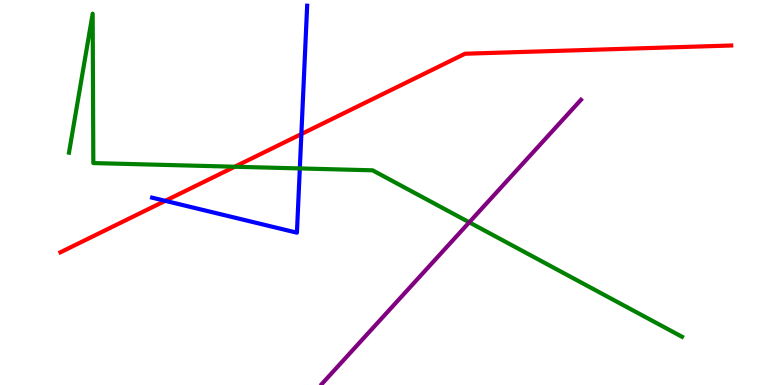[{'lines': ['blue', 'red'], 'intersections': [{'x': 2.13, 'y': 4.78}, {'x': 3.89, 'y': 6.52}]}, {'lines': ['green', 'red'], 'intersections': [{'x': 3.03, 'y': 5.67}]}, {'lines': ['purple', 'red'], 'intersections': []}, {'lines': ['blue', 'green'], 'intersections': [{'x': 3.87, 'y': 5.63}]}, {'lines': ['blue', 'purple'], 'intersections': []}, {'lines': ['green', 'purple'], 'intersections': [{'x': 6.05, 'y': 4.23}]}]